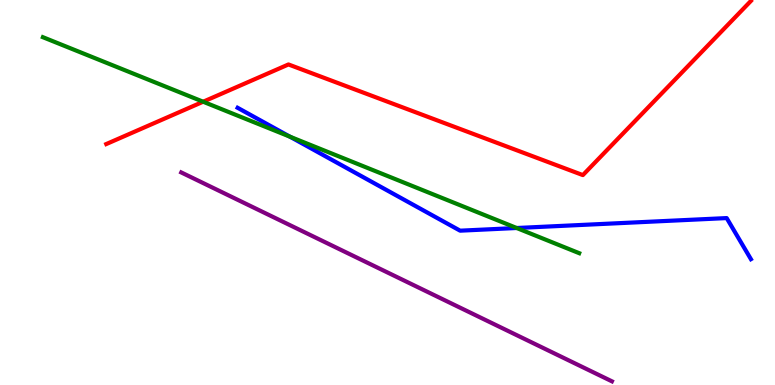[{'lines': ['blue', 'red'], 'intersections': []}, {'lines': ['green', 'red'], 'intersections': [{'x': 2.62, 'y': 7.36}]}, {'lines': ['purple', 'red'], 'intersections': []}, {'lines': ['blue', 'green'], 'intersections': [{'x': 3.74, 'y': 6.45}, {'x': 6.67, 'y': 4.08}]}, {'lines': ['blue', 'purple'], 'intersections': []}, {'lines': ['green', 'purple'], 'intersections': []}]